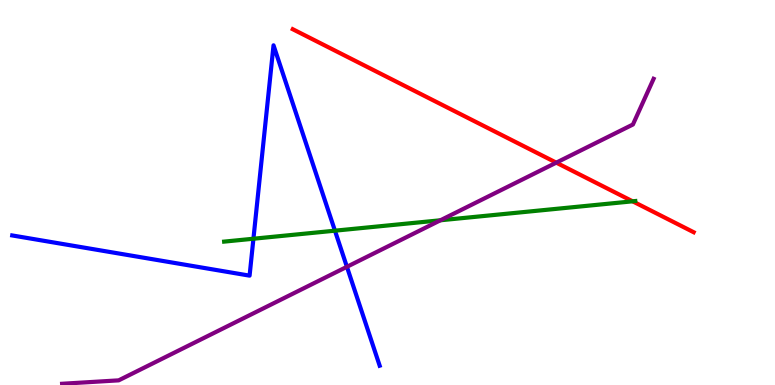[{'lines': ['blue', 'red'], 'intersections': []}, {'lines': ['green', 'red'], 'intersections': [{'x': 8.16, 'y': 4.77}]}, {'lines': ['purple', 'red'], 'intersections': [{'x': 7.18, 'y': 5.78}]}, {'lines': ['blue', 'green'], 'intersections': [{'x': 3.27, 'y': 3.8}, {'x': 4.32, 'y': 4.01}]}, {'lines': ['blue', 'purple'], 'intersections': [{'x': 4.48, 'y': 3.07}]}, {'lines': ['green', 'purple'], 'intersections': [{'x': 5.68, 'y': 4.28}]}]